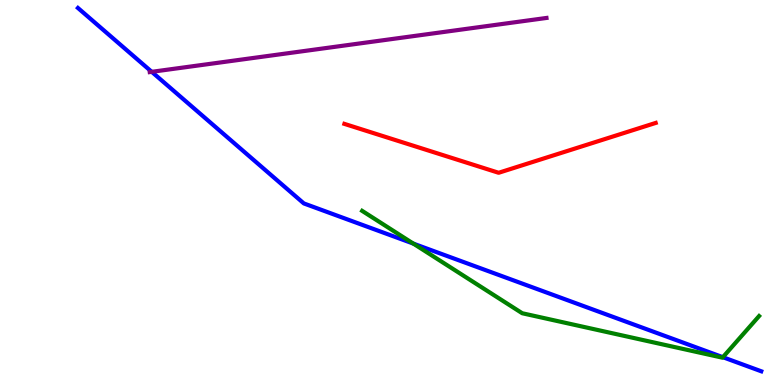[{'lines': ['blue', 'red'], 'intersections': []}, {'lines': ['green', 'red'], 'intersections': []}, {'lines': ['purple', 'red'], 'intersections': []}, {'lines': ['blue', 'green'], 'intersections': [{'x': 5.33, 'y': 3.67}, {'x': 9.33, 'y': 0.722}]}, {'lines': ['blue', 'purple'], 'intersections': [{'x': 1.96, 'y': 8.13}]}, {'lines': ['green', 'purple'], 'intersections': []}]